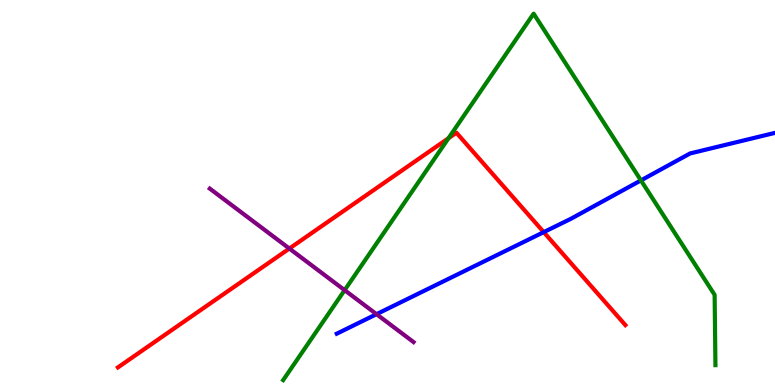[{'lines': ['blue', 'red'], 'intersections': [{'x': 7.02, 'y': 3.97}]}, {'lines': ['green', 'red'], 'intersections': [{'x': 5.79, 'y': 6.41}]}, {'lines': ['purple', 'red'], 'intersections': [{'x': 3.73, 'y': 3.54}]}, {'lines': ['blue', 'green'], 'intersections': [{'x': 8.27, 'y': 5.31}]}, {'lines': ['blue', 'purple'], 'intersections': [{'x': 4.86, 'y': 1.84}]}, {'lines': ['green', 'purple'], 'intersections': [{'x': 4.45, 'y': 2.46}]}]